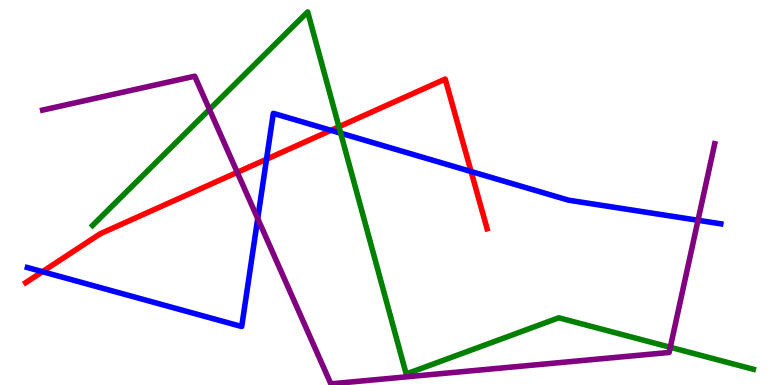[{'lines': ['blue', 'red'], 'intersections': [{'x': 0.548, 'y': 2.94}, {'x': 3.44, 'y': 5.86}, {'x': 4.27, 'y': 6.62}, {'x': 6.08, 'y': 5.55}]}, {'lines': ['green', 'red'], 'intersections': [{'x': 4.37, 'y': 6.71}]}, {'lines': ['purple', 'red'], 'intersections': [{'x': 3.06, 'y': 5.52}]}, {'lines': ['blue', 'green'], 'intersections': [{'x': 4.4, 'y': 6.54}]}, {'lines': ['blue', 'purple'], 'intersections': [{'x': 3.33, 'y': 4.32}, {'x': 9.01, 'y': 4.28}]}, {'lines': ['green', 'purple'], 'intersections': [{'x': 2.7, 'y': 7.16}, {'x': 8.65, 'y': 0.98}]}]